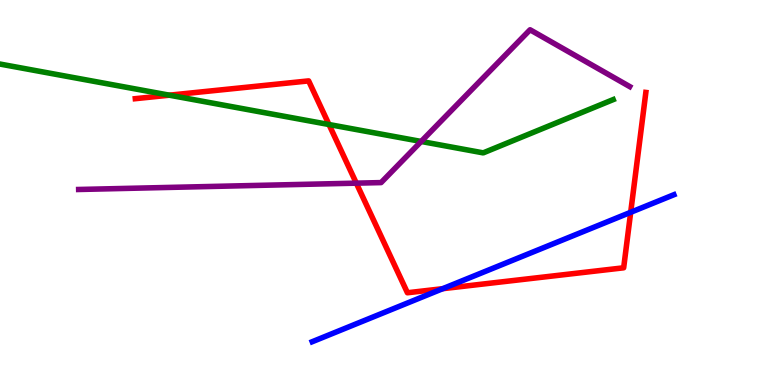[{'lines': ['blue', 'red'], 'intersections': [{'x': 5.71, 'y': 2.5}, {'x': 8.14, 'y': 4.49}]}, {'lines': ['green', 'red'], 'intersections': [{'x': 2.19, 'y': 7.53}, {'x': 4.24, 'y': 6.77}]}, {'lines': ['purple', 'red'], 'intersections': [{'x': 4.6, 'y': 5.24}]}, {'lines': ['blue', 'green'], 'intersections': []}, {'lines': ['blue', 'purple'], 'intersections': []}, {'lines': ['green', 'purple'], 'intersections': [{'x': 5.43, 'y': 6.33}]}]